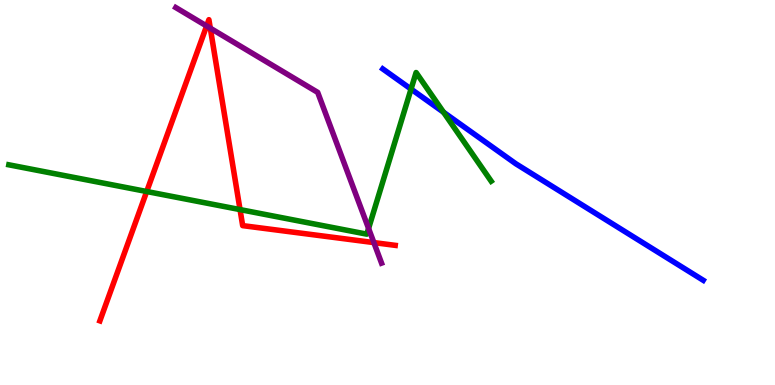[{'lines': ['blue', 'red'], 'intersections': []}, {'lines': ['green', 'red'], 'intersections': [{'x': 1.89, 'y': 5.03}, {'x': 3.1, 'y': 4.56}]}, {'lines': ['purple', 'red'], 'intersections': [{'x': 2.67, 'y': 9.33}, {'x': 2.71, 'y': 9.27}, {'x': 4.82, 'y': 3.7}]}, {'lines': ['blue', 'green'], 'intersections': [{'x': 5.3, 'y': 7.69}, {'x': 5.72, 'y': 7.08}]}, {'lines': ['blue', 'purple'], 'intersections': []}, {'lines': ['green', 'purple'], 'intersections': [{'x': 4.76, 'y': 4.07}]}]